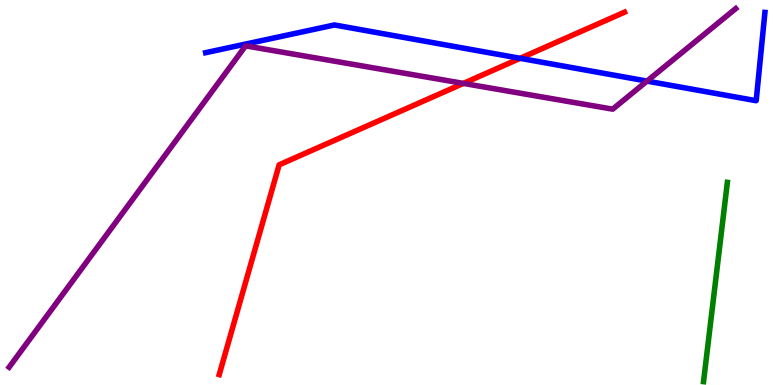[{'lines': ['blue', 'red'], 'intersections': [{'x': 6.71, 'y': 8.49}]}, {'lines': ['green', 'red'], 'intersections': []}, {'lines': ['purple', 'red'], 'intersections': [{'x': 5.98, 'y': 7.83}]}, {'lines': ['blue', 'green'], 'intersections': []}, {'lines': ['blue', 'purple'], 'intersections': [{'x': 8.35, 'y': 7.89}]}, {'lines': ['green', 'purple'], 'intersections': []}]